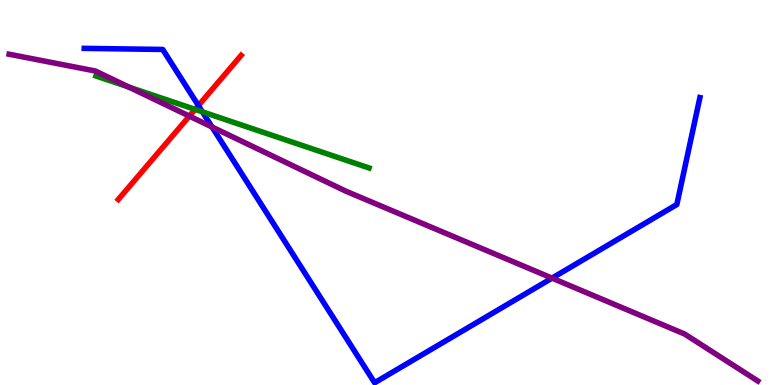[{'lines': ['blue', 'red'], 'intersections': [{'x': 2.56, 'y': 7.26}]}, {'lines': ['green', 'red'], 'intersections': [{'x': 2.52, 'y': 7.16}]}, {'lines': ['purple', 'red'], 'intersections': [{'x': 2.44, 'y': 6.98}]}, {'lines': ['blue', 'green'], 'intersections': [{'x': 2.61, 'y': 7.1}]}, {'lines': ['blue', 'purple'], 'intersections': [{'x': 2.74, 'y': 6.7}, {'x': 7.12, 'y': 2.78}]}, {'lines': ['green', 'purple'], 'intersections': [{'x': 1.66, 'y': 7.74}]}]